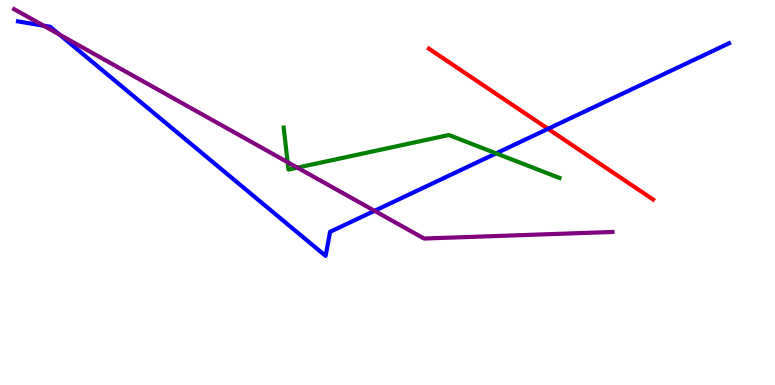[{'lines': ['blue', 'red'], 'intersections': [{'x': 7.07, 'y': 6.65}]}, {'lines': ['green', 'red'], 'intersections': []}, {'lines': ['purple', 'red'], 'intersections': []}, {'lines': ['blue', 'green'], 'intersections': [{'x': 6.4, 'y': 6.02}]}, {'lines': ['blue', 'purple'], 'intersections': [{'x': 0.563, 'y': 9.33}, {'x': 0.765, 'y': 9.11}, {'x': 4.83, 'y': 4.52}]}, {'lines': ['green', 'purple'], 'intersections': [{'x': 3.71, 'y': 5.79}, {'x': 3.84, 'y': 5.65}]}]